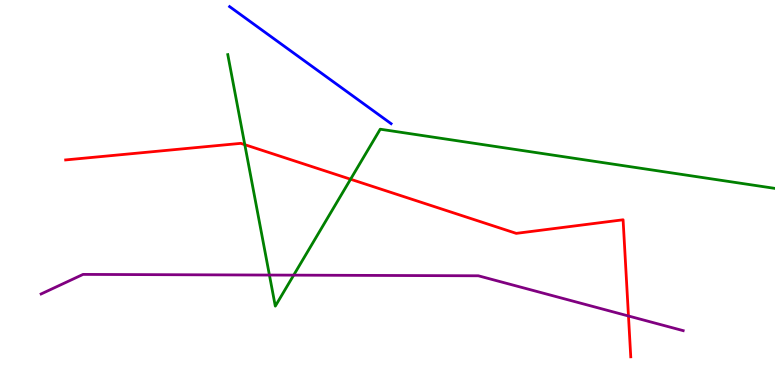[{'lines': ['blue', 'red'], 'intersections': []}, {'lines': ['green', 'red'], 'intersections': [{'x': 3.16, 'y': 6.24}, {'x': 4.52, 'y': 5.34}]}, {'lines': ['purple', 'red'], 'intersections': [{'x': 8.11, 'y': 1.79}]}, {'lines': ['blue', 'green'], 'intersections': []}, {'lines': ['blue', 'purple'], 'intersections': []}, {'lines': ['green', 'purple'], 'intersections': [{'x': 3.48, 'y': 2.86}, {'x': 3.79, 'y': 2.85}]}]